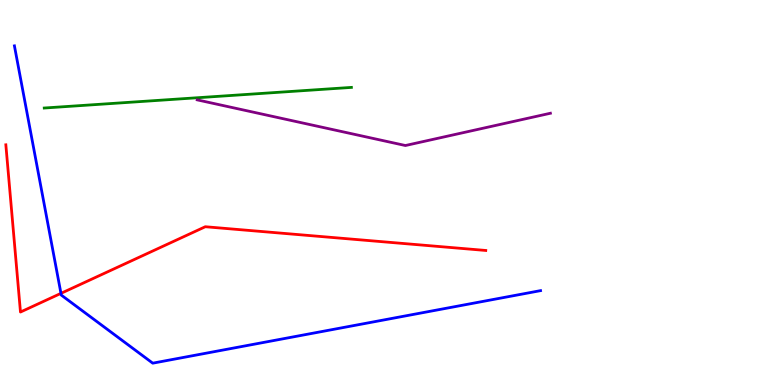[{'lines': ['blue', 'red'], 'intersections': [{'x': 0.787, 'y': 2.38}]}, {'lines': ['green', 'red'], 'intersections': []}, {'lines': ['purple', 'red'], 'intersections': []}, {'lines': ['blue', 'green'], 'intersections': []}, {'lines': ['blue', 'purple'], 'intersections': []}, {'lines': ['green', 'purple'], 'intersections': []}]